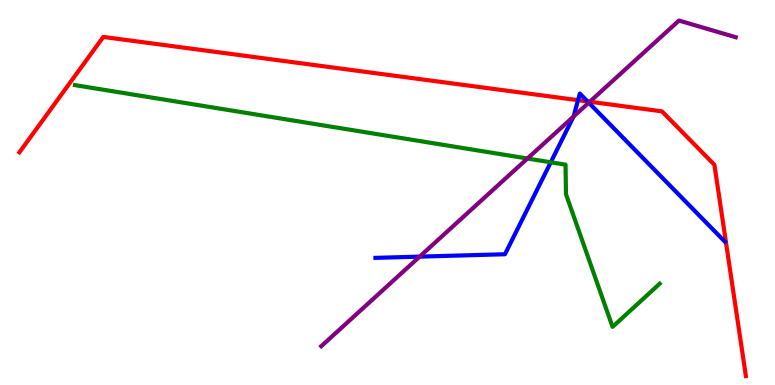[{'lines': ['blue', 'red'], 'intersections': [{'x': 7.46, 'y': 7.4}, {'x': 7.58, 'y': 7.37}]}, {'lines': ['green', 'red'], 'intersections': []}, {'lines': ['purple', 'red'], 'intersections': [{'x': 7.61, 'y': 7.36}]}, {'lines': ['blue', 'green'], 'intersections': [{'x': 7.11, 'y': 5.78}]}, {'lines': ['blue', 'purple'], 'intersections': [{'x': 5.42, 'y': 3.33}, {'x': 7.4, 'y': 6.97}, {'x': 7.6, 'y': 7.33}]}, {'lines': ['green', 'purple'], 'intersections': [{'x': 6.81, 'y': 5.88}]}]